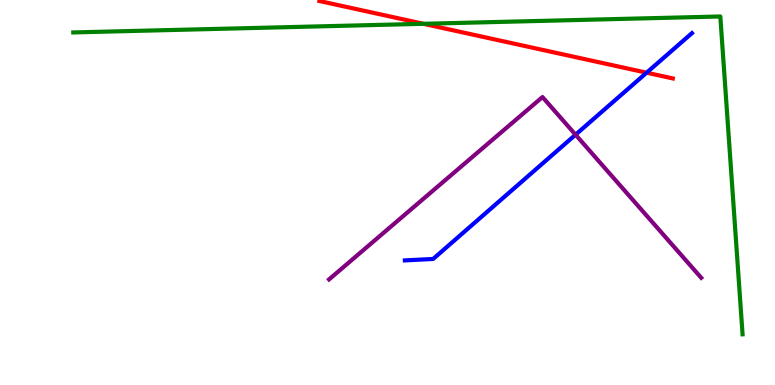[{'lines': ['blue', 'red'], 'intersections': [{'x': 8.34, 'y': 8.11}]}, {'lines': ['green', 'red'], 'intersections': [{'x': 5.46, 'y': 9.38}]}, {'lines': ['purple', 'red'], 'intersections': []}, {'lines': ['blue', 'green'], 'intersections': []}, {'lines': ['blue', 'purple'], 'intersections': [{'x': 7.43, 'y': 6.5}]}, {'lines': ['green', 'purple'], 'intersections': []}]